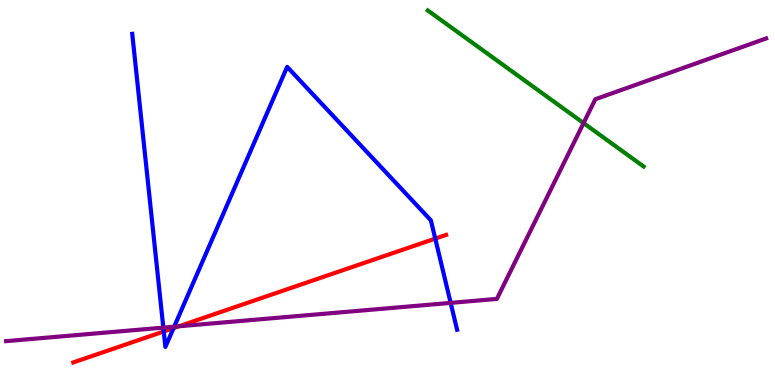[{'lines': ['blue', 'red'], 'intersections': [{'x': 2.11, 'y': 1.39}, {'x': 2.24, 'y': 1.48}, {'x': 5.62, 'y': 3.8}]}, {'lines': ['green', 'red'], 'intersections': []}, {'lines': ['purple', 'red'], 'intersections': [{'x': 2.31, 'y': 1.53}]}, {'lines': ['blue', 'green'], 'intersections': []}, {'lines': ['blue', 'purple'], 'intersections': [{'x': 2.11, 'y': 1.49}, {'x': 2.25, 'y': 1.51}, {'x': 5.81, 'y': 2.13}]}, {'lines': ['green', 'purple'], 'intersections': [{'x': 7.53, 'y': 6.8}]}]